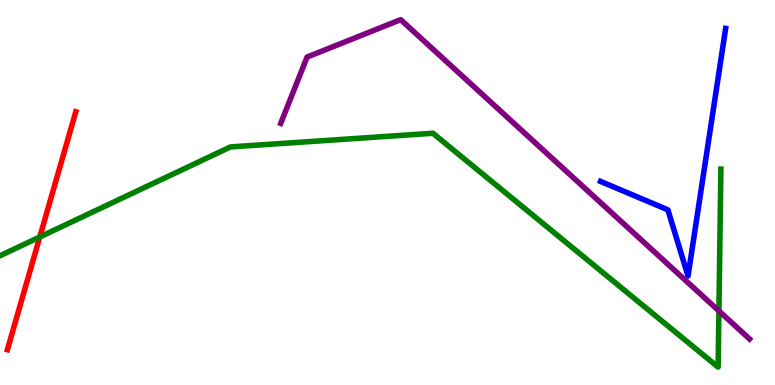[{'lines': ['blue', 'red'], 'intersections': []}, {'lines': ['green', 'red'], 'intersections': [{'x': 0.513, 'y': 3.84}]}, {'lines': ['purple', 'red'], 'intersections': []}, {'lines': ['blue', 'green'], 'intersections': []}, {'lines': ['blue', 'purple'], 'intersections': []}, {'lines': ['green', 'purple'], 'intersections': [{'x': 9.28, 'y': 1.92}]}]